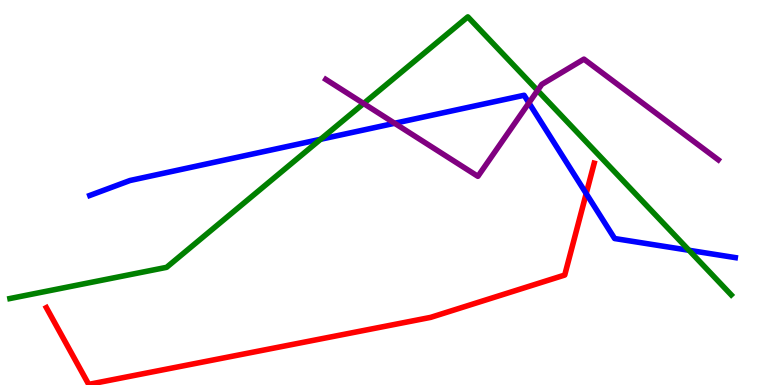[{'lines': ['blue', 'red'], 'intersections': [{'x': 7.56, 'y': 4.97}]}, {'lines': ['green', 'red'], 'intersections': []}, {'lines': ['purple', 'red'], 'intersections': []}, {'lines': ['blue', 'green'], 'intersections': [{'x': 4.14, 'y': 6.38}, {'x': 8.89, 'y': 3.5}]}, {'lines': ['blue', 'purple'], 'intersections': [{'x': 5.09, 'y': 6.8}, {'x': 6.82, 'y': 7.33}]}, {'lines': ['green', 'purple'], 'intersections': [{'x': 4.69, 'y': 7.31}, {'x': 6.94, 'y': 7.65}]}]